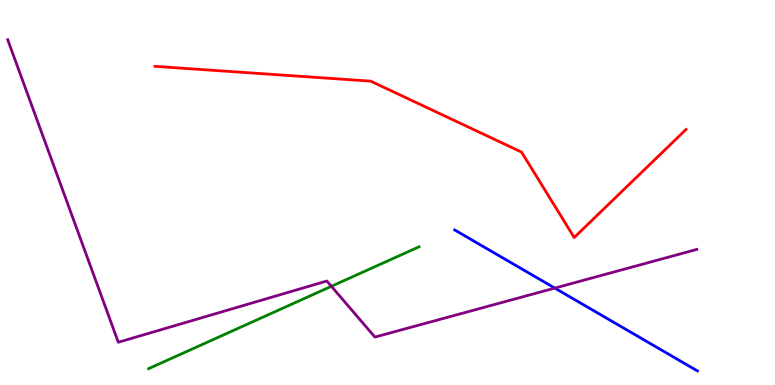[{'lines': ['blue', 'red'], 'intersections': []}, {'lines': ['green', 'red'], 'intersections': []}, {'lines': ['purple', 'red'], 'intersections': []}, {'lines': ['blue', 'green'], 'intersections': []}, {'lines': ['blue', 'purple'], 'intersections': [{'x': 7.16, 'y': 2.52}]}, {'lines': ['green', 'purple'], 'intersections': [{'x': 4.28, 'y': 2.56}]}]